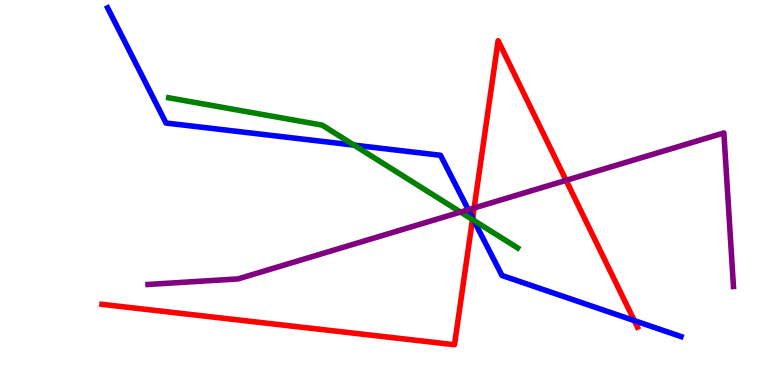[{'lines': ['blue', 'red'], 'intersections': [{'x': 6.1, 'y': 4.33}, {'x': 8.18, 'y': 1.67}]}, {'lines': ['green', 'red'], 'intersections': [{'x': 6.1, 'y': 4.3}]}, {'lines': ['purple', 'red'], 'intersections': [{'x': 6.12, 'y': 4.6}, {'x': 7.3, 'y': 5.32}]}, {'lines': ['blue', 'green'], 'intersections': [{'x': 4.57, 'y': 6.23}, {'x': 6.11, 'y': 4.28}]}, {'lines': ['blue', 'purple'], 'intersections': [{'x': 6.04, 'y': 4.55}]}, {'lines': ['green', 'purple'], 'intersections': [{'x': 5.94, 'y': 4.49}]}]